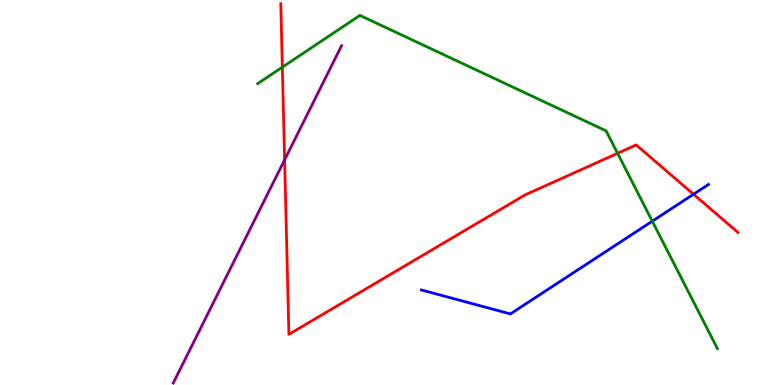[{'lines': ['blue', 'red'], 'intersections': [{'x': 8.95, 'y': 4.95}]}, {'lines': ['green', 'red'], 'intersections': [{'x': 3.64, 'y': 8.26}, {'x': 7.97, 'y': 6.02}]}, {'lines': ['purple', 'red'], 'intersections': [{'x': 3.67, 'y': 5.85}]}, {'lines': ['blue', 'green'], 'intersections': [{'x': 8.42, 'y': 4.25}]}, {'lines': ['blue', 'purple'], 'intersections': []}, {'lines': ['green', 'purple'], 'intersections': []}]